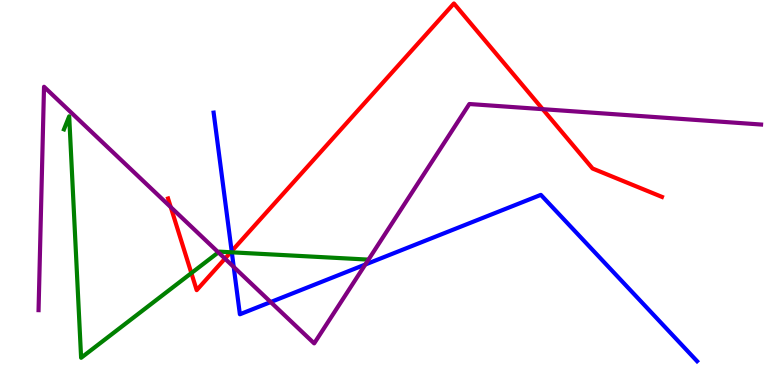[{'lines': ['blue', 'red'], 'intersections': [{'x': 2.99, 'y': 3.48}]}, {'lines': ['green', 'red'], 'intersections': [{'x': 2.47, 'y': 2.91}, {'x': 2.98, 'y': 3.45}]}, {'lines': ['purple', 'red'], 'intersections': [{'x': 2.2, 'y': 4.62}, {'x': 2.9, 'y': 3.28}, {'x': 7.0, 'y': 7.16}]}, {'lines': ['blue', 'green'], 'intersections': [{'x': 2.99, 'y': 3.45}]}, {'lines': ['blue', 'purple'], 'intersections': [{'x': 3.02, 'y': 3.07}, {'x': 3.49, 'y': 2.15}, {'x': 4.71, 'y': 3.13}]}, {'lines': ['green', 'purple'], 'intersections': [{'x': 2.82, 'y': 3.45}]}]